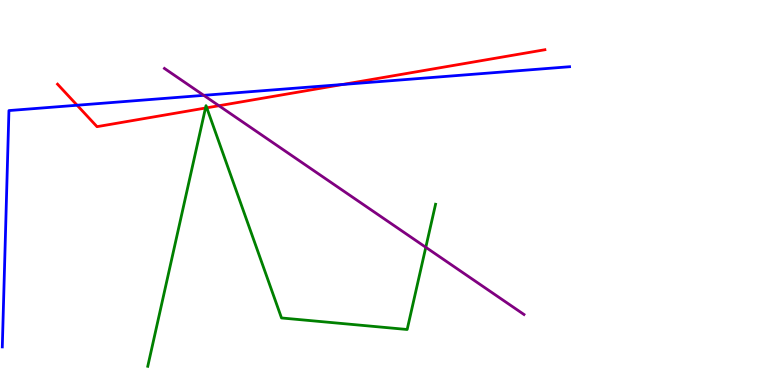[{'lines': ['blue', 'red'], 'intersections': [{'x': 0.995, 'y': 7.27}, {'x': 4.42, 'y': 7.81}]}, {'lines': ['green', 'red'], 'intersections': [{'x': 2.65, 'y': 7.19}, {'x': 2.67, 'y': 7.2}]}, {'lines': ['purple', 'red'], 'intersections': [{'x': 2.82, 'y': 7.25}]}, {'lines': ['blue', 'green'], 'intersections': []}, {'lines': ['blue', 'purple'], 'intersections': [{'x': 2.63, 'y': 7.52}]}, {'lines': ['green', 'purple'], 'intersections': [{'x': 5.49, 'y': 3.58}]}]